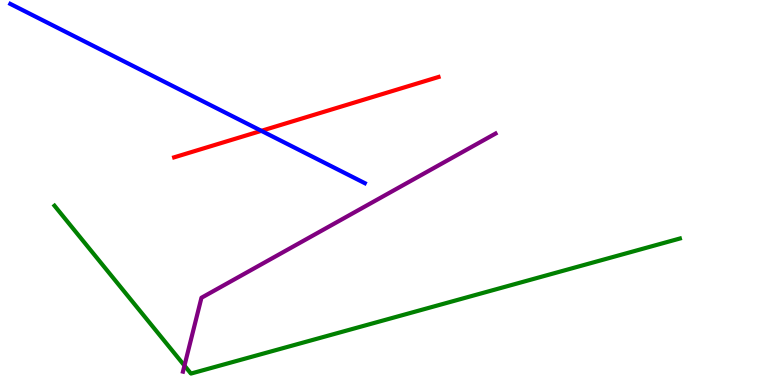[{'lines': ['blue', 'red'], 'intersections': [{'x': 3.37, 'y': 6.6}]}, {'lines': ['green', 'red'], 'intersections': []}, {'lines': ['purple', 'red'], 'intersections': []}, {'lines': ['blue', 'green'], 'intersections': []}, {'lines': ['blue', 'purple'], 'intersections': []}, {'lines': ['green', 'purple'], 'intersections': [{'x': 2.38, 'y': 0.503}]}]